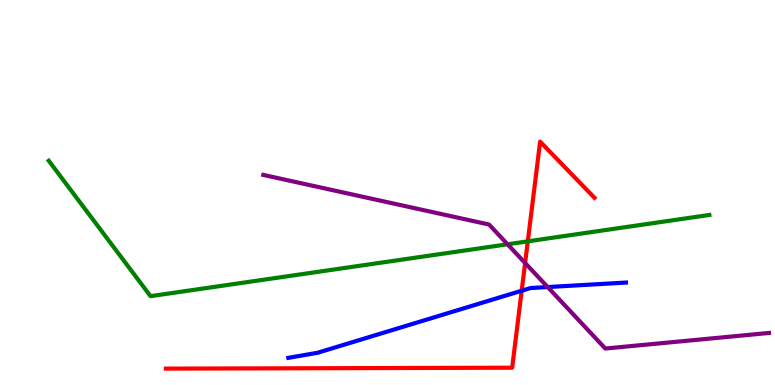[{'lines': ['blue', 'red'], 'intersections': [{'x': 6.73, 'y': 2.45}]}, {'lines': ['green', 'red'], 'intersections': [{'x': 6.81, 'y': 3.73}]}, {'lines': ['purple', 'red'], 'intersections': [{'x': 6.78, 'y': 3.17}]}, {'lines': ['blue', 'green'], 'intersections': []}, {'lines': ['blue', 'purple'], 'intersections': [{'x': 7.07, 'y': 2.54}]}, {'lines': ['green', 'purple'], 'intersections': [{'x': 6.55, 'y': 3.65}]}]